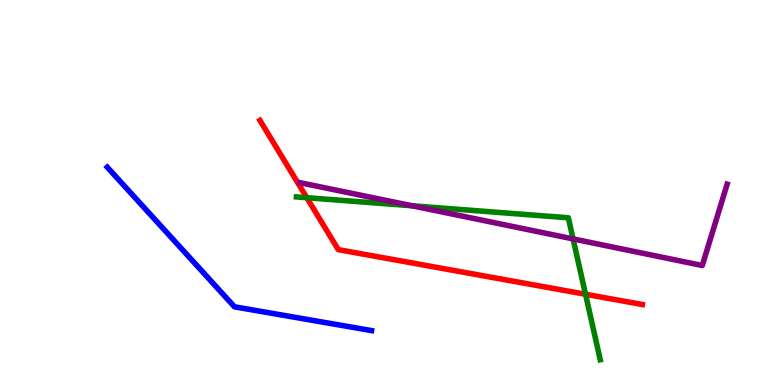[{'lines': ['blue', 'red'], 'intersections': []}, {'lines': ['green', 'red'], 'intersections': [{'x': 3.96, 'y': 4.86}, {'x': 7.56, 'y': 2.36}]}, {'lines': ['purple', 'red'], 'intersections': []}, {'lines': ['blue', 'green'], 'intersections': []}, {'lines': ['blue', 'purple'], 'intersections': []}, {'lines': ['green', 'purple'], 'intersections': [{'x': 5.32, 'y': 4.65}, {'x': 7.39, 'y': 3.79}]}]